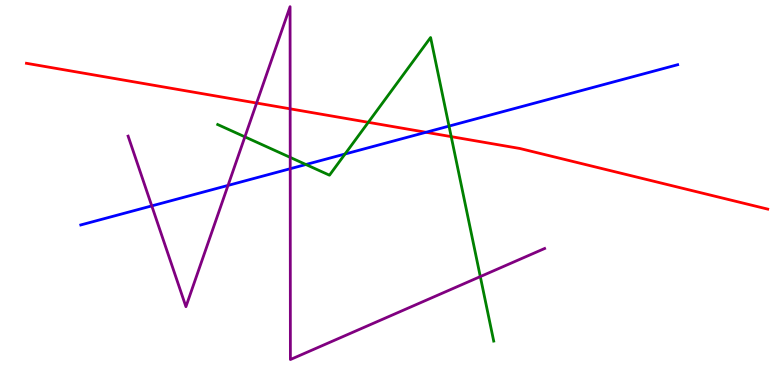[{'lines': ['blue', 'red'], 'intersections': [{'x': 5.5, 'y': 6.56}]}, {'lines': ['green', 'red'], 'intersections': [{'x': 4.75, 'y': 6.82}, {'x': 5.82, 'y': 6.45}]}, {'lines': ['purple', 'red'], 'intersections': [{'x': 3.31, 'y': 7.32}, {'x': 3.74, 'y': 7.17}]}, {'lines': ['blue', 'green'], 'intersections': [{'x': 3.95, 'y': 5.73}, {'x': 4.45, 'y': 6.0}, {'x': 5.79, 'y': 6.72}]}, {'lines': ['blue', 'purple'], 'intersections': [{'x': 1.96, 'y': 4.65}, {'x': 2.94, 'y': 5.18}, {'x': 3.74, 'y': 5.62}]}, {'lines': ['green', 'purple'], 'intersections': [{'x': 3.16, 'y': 6.45}, {'x': 3.74, 'y': 5.91}, {'x': 6.2, 'y': 2.82}]}]